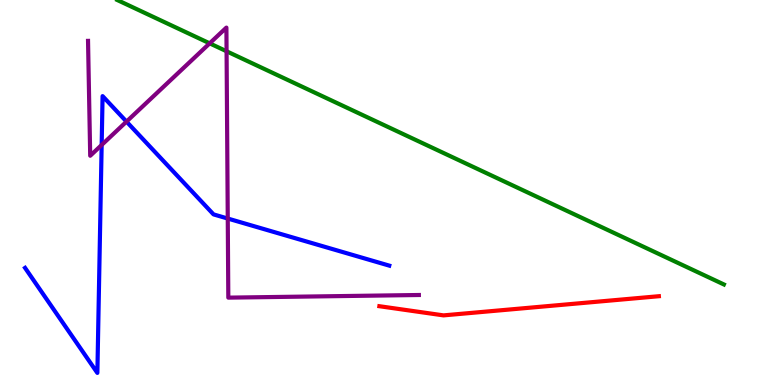[{'lines': ['blue', 'red'], 'intersections': []}, {'lines': ['green', 'red'], 'intersections': []}, {'lines': ['purple', 'red'], 'intersections': []}, {'lines': ['blue', 'green'], 'intersections': []}, {'lines': ['blue', 'purple'], 'intersections': [{'x': 1.31, 'y': 6.23}, {'x': 1.63, 'y': 6.84}, {'x': 2.94, 'y': 4.32}]}, {'lines': ['green', 'purple'], 'intersections': [{'x': 2.71, 'y': 8.87}, {'x': 2.92, 'y': 8.67}]}]